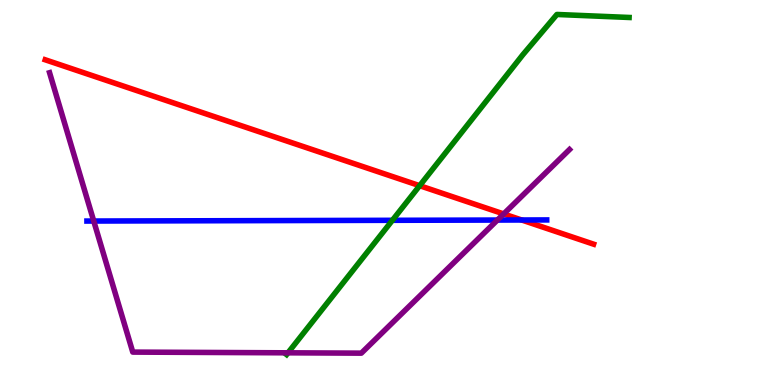[{'lines': ['blue', 'red'], 'intersections': [{'x': 6.73, 'y': 4.29}]}, {'lines': ['green', 'red'], 'intersections': [{'x': 5.41, 'y': 5.18}]}, {'lines': ['purple', 'red'], 'intersections': [{'x': 6.5, 'y': 4.44}]}, {'lines': ['blue', 'green'], 'intersections': [{'x': 5.06, 'y': 4.28}]}, {'lines': ['blue', 'purple'], 'intersections': [{'x': 1.21, 'y': 4.26}, {'x': 6.42, 'y': 4.28}]}, {'lines': ['green', 'purple'], 'intersections': [{'x': 3.72, 'y': 0.836}]}]